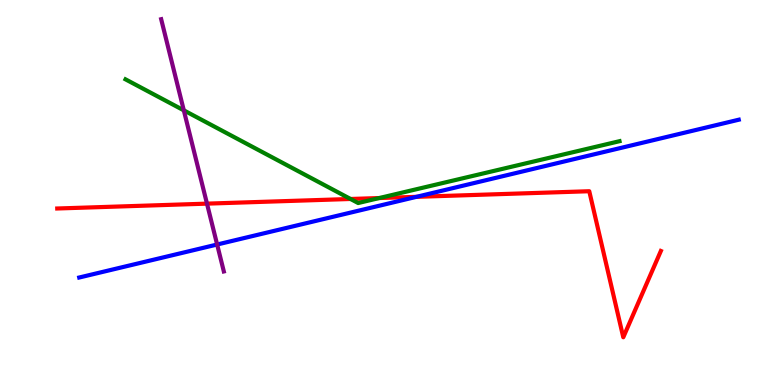[{'lines': ['blue', 'red'], 'intersections': [{'x': 5.37, 'y': 4.89}]}, {'lines': ['green', 'red'], 'intersections': [{'x': 4.52, 'y': 4.83}, {'x': 4.89, 'y': 4.86}]}, {'lines': ['purple', 'red'], 'intersections': [{'x': 2.67, 'y': 4.71}]}, {'lines': ['blue', 'green'], 'intersections': []}, {'lines': ['blue', 'purple'], 'intersections': [{'x': 2.8, 'y': 3.65}]}, {'lines': ['green', 'purple'], 'intersections': [{'x': 2.37, 'y': 7.13}]}]